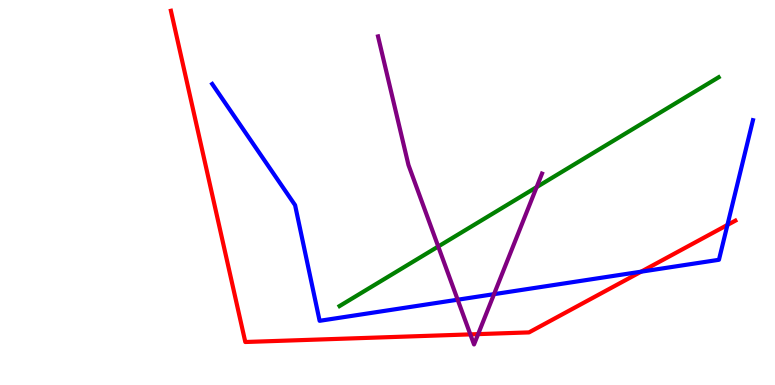[{'lines': ['blue', 'red'], 'intersections': [{'x': 8.27, 'y': 2.94}, {'x': 9.39, 'y': 4.16}]}, {'lines': ['green', 'red'], 'intersections': []}, {'lines': ['purple', 'red'], 'intersections': [{'x': 6.07, 'y': 1.31}, {'x': 6.17, 'y': 1.32}]}, {'lines': ['blue', 'green'], 'intersections': []}, {'lines': ['blue', 'purple'], 'intersections': [{'x': 5.91, 'y': 2.22}, {'x': 6.37, 'y': 2.36}]}, {'lines': ['green', 'purple'], 'intersections': [{'x': 5.65, 'y': 3.6}, {'x': 6.92, 'y': 5.14}]}]